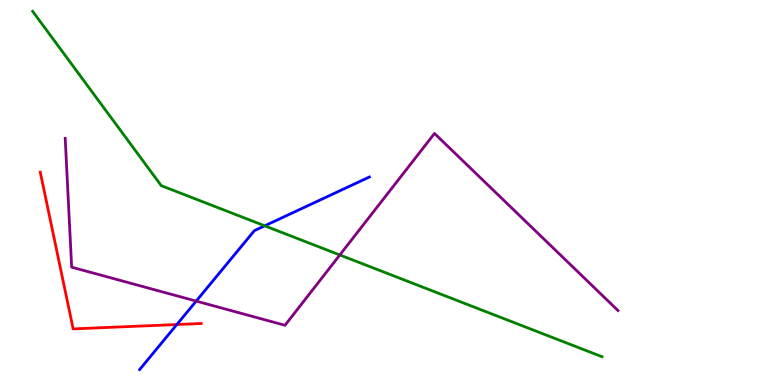[{'lines': ['blue', 'red'], 'intersections': [{'x': 2.28, 'y': 1.57}]}, {'lines': ['green', 'red'], 'intersections': []}, {'lines': ['purple', 'red'], 'intersections': []}, {'lines': ['blue', 'green'], 'intersections': [{'x': 3.42, 'y': 4.13}]}, {'lines': ['blue', 'purple'], 'intersections': [{'x': 2.53, 'y': 2.18}]}, {'lines': ['green', 'purple'], 'intersections': [{'x': 4.38, 'y': 3.38}]}]